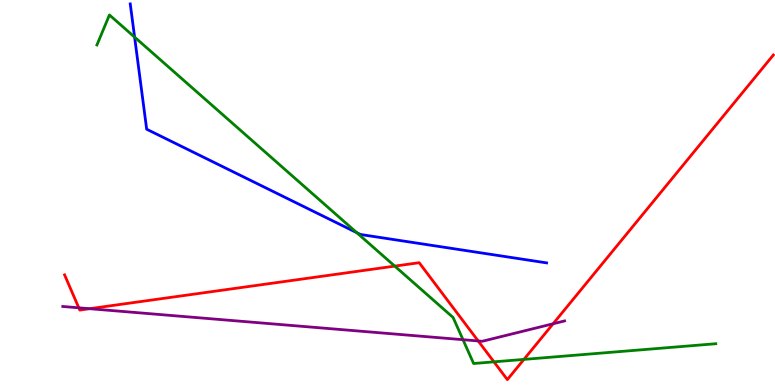[{'lines': ['blue', 'red'], 'intersections': []}, {'lines': ['green', 'red'], 'intersections': [{'x': 5.09, 'y': 3.09}, {'x': 6.37, 'y': 0.601}, {'x': 6.76, 'y': 0.665}]}, {'lines': ['purple', 'red'], 'intersections': [{'x': 1.02, 'y': 2.0}, {'x': 1.16, 'y': 1.98}, {'x': 6.17, 'y': 1.14}, {'x': 7.14, 'y': 1.59}]}, {'lines': ['blue', 'green'], 'intersections': [{'x': 1.74, 'y': 9.04}, {'x': 4.6, 'y': 3.96}]}, {'lines': ['blue', 'purple'], 'intersections': []}, {'lines': ['green', 'purple'], 'intersections': [{'x': 5.97, 'y': 1.18}]}]